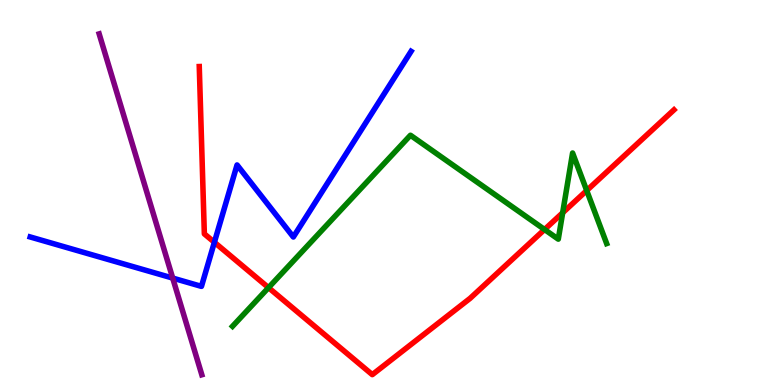[{'lines': ['blue', 'red'], 'intersections': [{'x': 2.77, 'y': 3.71}]}, {'lines': ['green', 'red'], 'intersections': [{'x': 3.46, 'y': 2.53}, {'x': 7.03, 'y': 4.04}, {'x': 7.26, 'y': 4.47}, {'x': 7.57, 'y': 5.05}]}, {'lines': ['purple', 'red'], 'intersections': []}, {'lines': ['blue', 'green'], 'intersections': []}, {'lines': ['blue', 'purple'], 'intersections': [{'x': 2.23, 'y': 2.78}]}, {'lines': ['green', 'purple'], 'intersections': []}]